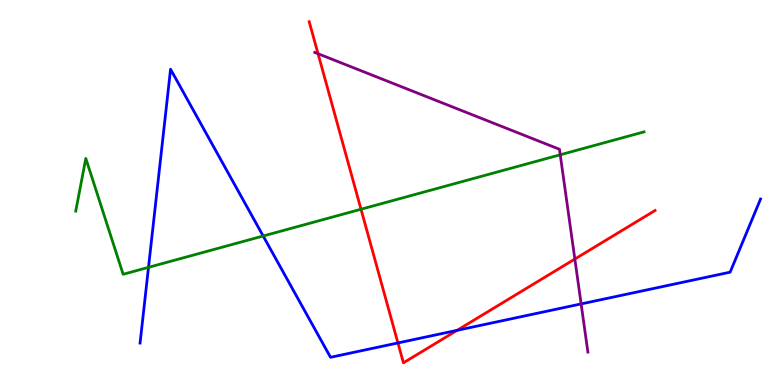[{'lines': ['blue', 'red'], 'intersections': [{'x': 5.13, 'y': 1.09}, {'x': 5.9, 'y': 1.42}]}, {'lines': ['green', 'red'], 'intersections': [{'x': 4.66, 'y': 4.56}]}, {'lines': ['purple', 'red'], 'intersections': [{'x': 4.1, 'y': 8.6}, {'x': 7.42, 'y': 3.27}]}, {'lines': ['blue', 'green'], 'intersections': [{'x': 1.92, 'y': 3.06}, {'x': 3.4, 'y': 3.87}]}, {'lines': ['blue', 'purple'], 'intersections': [{'x': 7.5, 'y': 2.11}]}, {'lines': ['green', 'purple'], 'intersections': [{'x': 7.23, 'y': 5.98}]}]